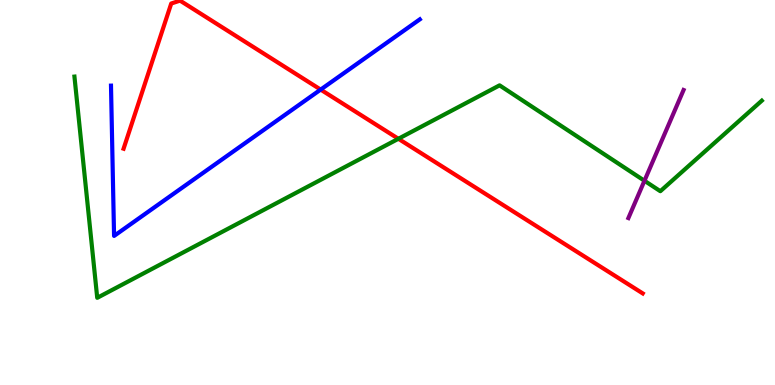[{'lines': ['blue', 'red'], 'intersections': [{'x': 4.14, 'y': 7.67}]}, {'lines': ['green', 'red'], 'intersections': [{'x': 5.14, 'y': 6.4}]}, {'lines': ['purple', 'red'], 'intersections': []}, {'lines': ['blue', 'green'], 'intersections': []}, {'lines': ['blue', 'purple'], 'intersections': []}, {'lines': ['green', 'purple'], 'intersections': [{'x': 8.32, 'y': 5.3}]}]